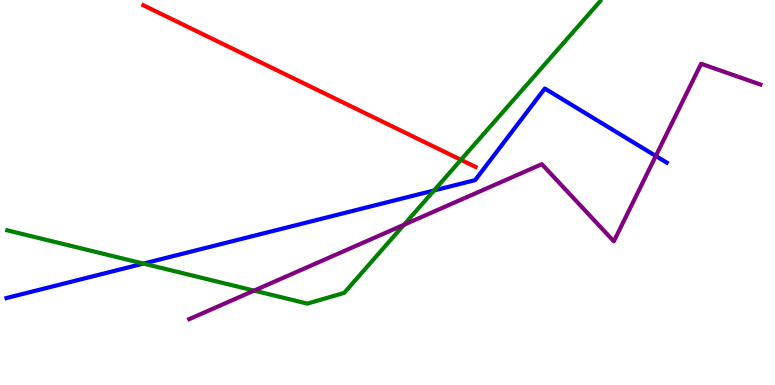[{'lines': ['blue', 'red'], 'intersections': []}, {'lines': ['green', 'red'], 'intersections': [{'x': 5.95, 'y': 5.85}]}, {'lines': ['purple', 'red'], 'intersections': []}, {'lines': ['blue', 'green'], 'intersections': [{'x': 1.85, 'y': 3.15}, {'x': 5.6, 'y': 5.05}]}, {'lines': ['blue', 'purple'], 'intersections': [{'x': 8.46, 'y': 5.95}]}, {'lines': ['green', 'purple'], 'intersections': [{'x': 3.28, 'y': 2.45}, {'x': 5.21, 'y': 4.16}]}]